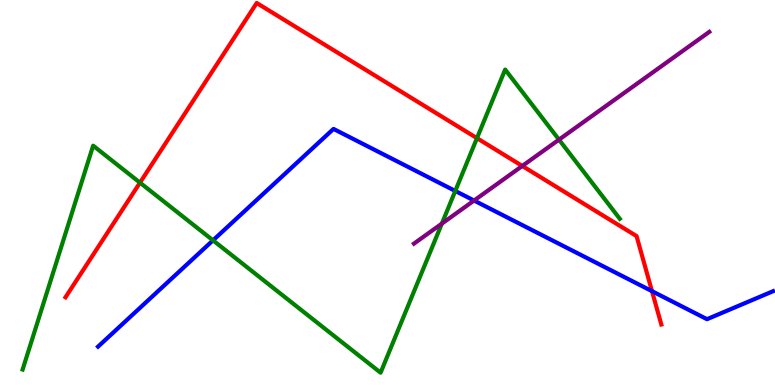[{'lines': ['blue', 'red'], 'intersections': [{'x': 8.41, 'y': 2.44}]}, {'lines': ['green', 'red'], 'intersections': [{'x': 1.81, 'y': 5.26}, {'x': 6.15, 'y': 6.41}]}, {'lines': ['purple', 'red'], 'intersections': [{'x': 6.74, 'y': 5.69}]}, {'lines': ['blue', 'green'], 'intersections': [{'x': 2.75, 'y': 3.76}, {'x': 5.87, 'y': 5.04}]}, {'lines': ['blue', 'purple'], 'intersections': [{'x': 6.12, 'y': 4.79}]}, {'lines': ['green', 'purple'], 'intersections': [{'x': 5.7, 'y': 4.19}, {'x': 7.21, 'y': 6.37}]}]